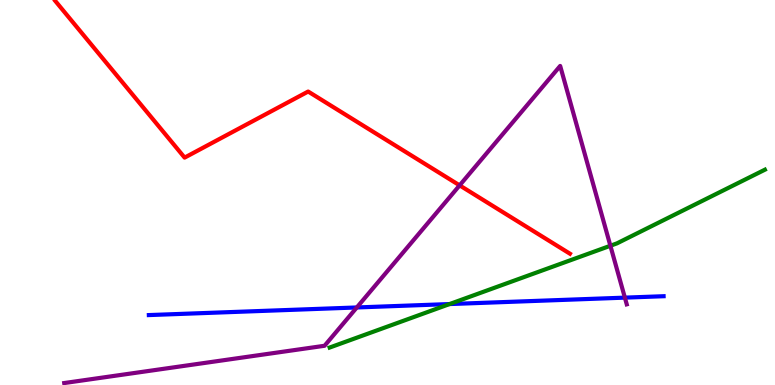[{'lines': ['blue', 'red'], 'intersections': []}, {'lines': ['green', 'red'], 'intersections': []}, {'lines': ['purple', 'red'], 'intersections': [{'x': 5.93, 'y': 5.19}]}, {'lines': ['blue', 'green'], 'intersections': [{'x': 5.8, 'y': 2.1}]}, {'lines': ['blue', 'purple'], 'intersections': [{'x': 4.6, 'y': 2.01}, {'x': 8.06, 'y': 2.27}]}, {'lines': ['green', 'purple'], 'intersections': [{'x': 7.88, 'y': 3.62}]}]